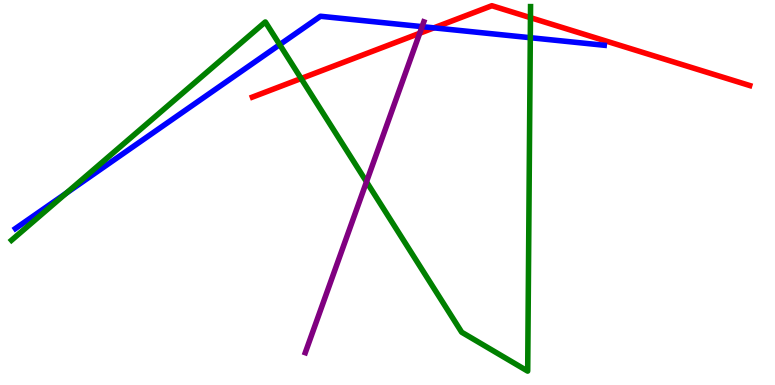[{'lines': ['blue', 'red'], 'intersections': [{'x': 5.6, 'y': 9.28}]}, {'lines': ['green', 'red'], 'intersections': [{'x': 3.89, 'y': 7.96}, {'x': 6.84, 'y': 9.54}]}, {'lines': ['purple', 'red'], 'intersections': [{'x': 5.42, 'y': 9.14}]}, {'lines': ['blue', 'green'], 'intersections': [{'x': 0.854, 'y': 4.98}, {'x': 3.61, 'y': 8.84}, {'x': 6.84, 'y': 9.02}]}, {'lines': ['blue', 'purple'], 'intersections': [{'x': 5.45, 'y': 9.31}]}, {'lines': ['green', 'purple'], 'intersections': [{'x': 4.73, 'y': 5.28}]}]